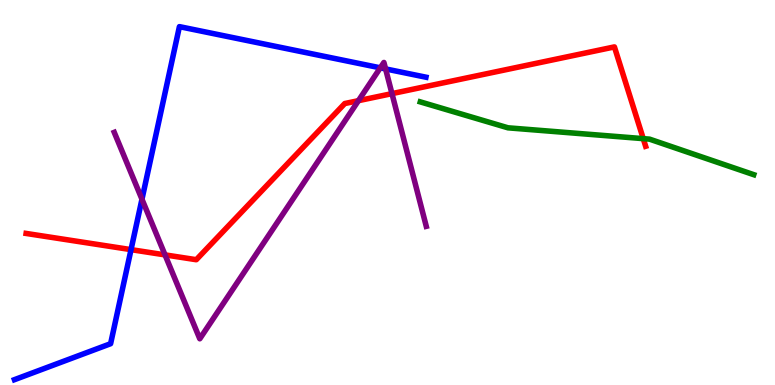[{'lines': ['blue', 'red'], 'intersections': [{'x': 1.69, 'y': 3.52}]}, {'lines': ['green', 'red'], 'intersections': [{'x': 8.3, 'y': 6.4}]}, {'lines': ['purple', 'red'], 'intersections': [{'x': 2.13, 'y': 3.38}, {'x': 4.63, 'y': 7.39}, {'x': 5.06, 'y': 7.57}]}, {'lines': ['blue', 'green'], 'intersections': []}, {'lines': ['blue', 'purple'], 'intersections': [{'x': 1.83, 'y': 4.83}, {'x': 4.91, 'y': 8.24}, {'x': 4.98, 'y': 8.21}]}, {'lines': ['green', 'purple'], 'intersections': []}]